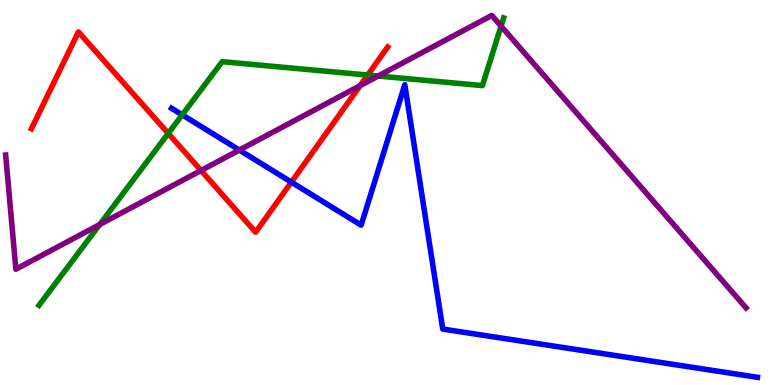[{'lines': ['blue', 'red'], 'intersections': [{'x': 3.76, 'y': 5.27}]}, {'lines': ['green', 'red'], 'intersections': [{'x': 2.17, 'y': 6.53}, {'x': 4.74, 'y': 8.05}]}, {'lines': ['purple', 'red'], 'intersections': [{'x': 2.59, 'y': 5.57}, {'x': 4.65, 'y': 7.78}]}, {'lines': ['blue', 'green'], 'intersections': [{'x': 2.35, 'y': 7.02}]}, {'lines': ['blue', 'purple'], 'intersections': [{'x': 3.09, 'y': 6.1}]}, {'lines': ['green', 'purple'], 'intersections': [{'x': 1.29, 'y': 4.17}, {'x': 4.88, 'y': 8.03}, {'x': 6.47, 'y': 9.32}]}]